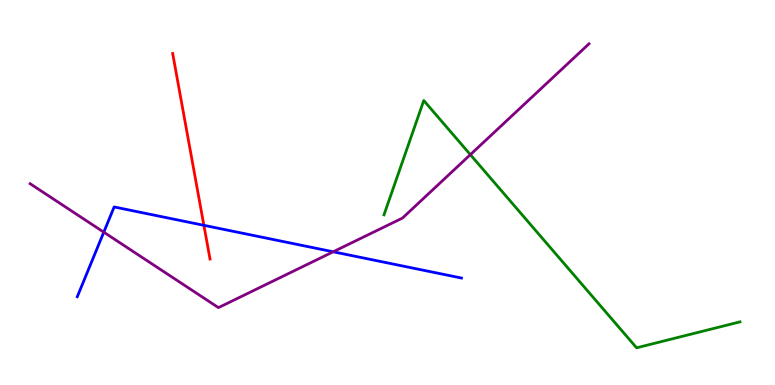[{'lines': ['blue', 'red'], 'intersections': [{'x': 2.63, 'y': 4.15}]}, {'lines': ['green', 'red'], 'intersections': []}, {'lines': ['purple', 'red'], 'intersections': []}, {'lines': ['blue', 'green'], 'intersections': []}, {'lines': ['blue', 'purple'], 'intersections': [{'x': 1.34, 'y': 3.97}, {'x': 4.3, 'y': 3.46}]}, {'lines': ['green', 'purple'], 'intersections': [{'x': 6.07, 'y': 5.98}]}]